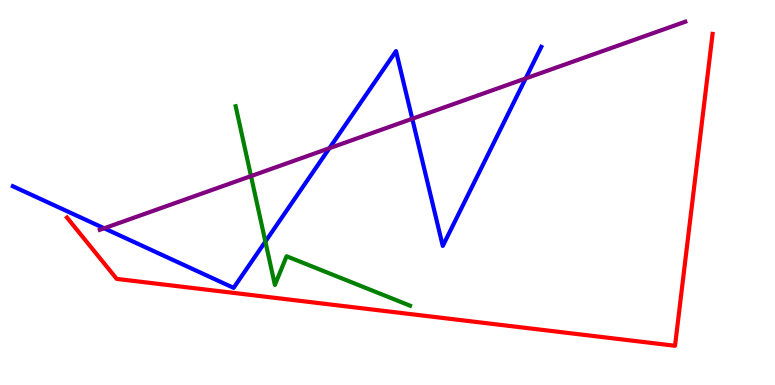[{'lines': ['blue', 'red'], 'intersections': []}, {'lines': ['green', 'red'], 'intersections': []}, {'lines': ['purple', 'red'], 'intersections': []}, {'lines': ['blue', 'green'], 'intersections': [{'x': 3.42, 'y': 3.73}]}, {'lines': ['blue', 'purple'], 'intersections': [{'x': 1.34, 'y': 4.07}, {'x': 4.25, 'y': 6.15}, {'x': 5.32, 'y': 6.92}, {'x': 6.78, 'y': 7.96}]}, {'lines': ['green', 'purple'], 'intersections': [{'x': 3.24, 'y': 5.43}]}]